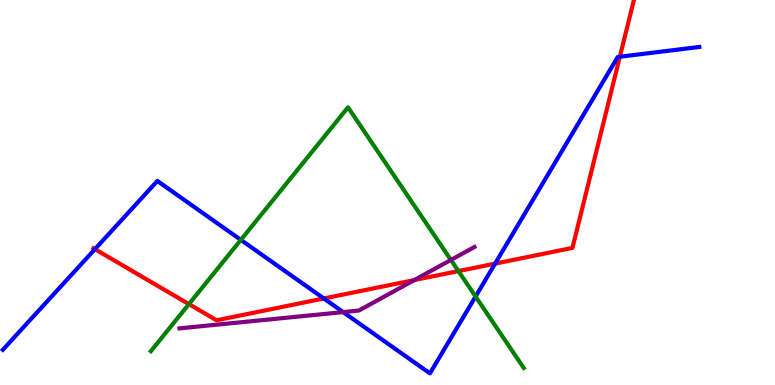[{'lines': ['blue', 'red'], 'intersections': [{'x': 1.22, 'y': 3.53}, {'x': 4.18, 'y': 2.25}, {'x': 6.39, 'y': 3.15}, {'x': 8.0, 'y': 8.53}]}, {'lines': ['green', 'red'], 'intersections': [{'x': 2.44, 'y': 2.1}, {'x': 5.92, 'y': 2.96}]}, {'lines': ['purple', 'red'], 'intersections': [{'x': 5.35, 'y': 2.73}]}, {'lines': ['blue', 'green'], 'intersections': [{'x': 3.11, 'y': 3.77}, {'x': 6.14, 'y': 2.3}]}, {'lines': ['blue', 'purple'], 'intersections': [{'x': 4.43, 'y': 1.89}]}, {'lines': ['green', 'purple'], 'intersections': [{'x': 5.82, 'y': 3.25}]}]